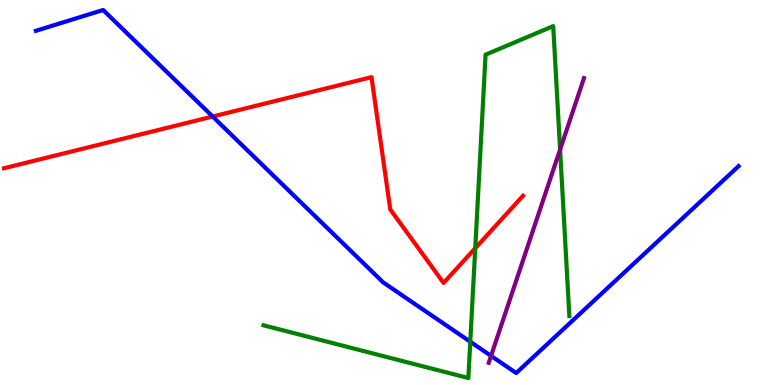[{'lines': ['blue', 'red'], 'intersections': [{'x': 2.74, 'y': 6.97}]}, {'lines': ['green', 'red'], 'intersections': [{'x': 6.13, 'y': 3.55}]}, {'lines': ['purple', 'red'], 'intersections': []}, {'lines': ['blue', 'green'], 'intersections': [{'x': 6.07, 'y': 1.12}]}, {'lines': ['blue', 'purple'], 'intersections': [{'x': 6.34, 'y': 0.756}]}, {'lines': ['green', 'purple'], 'intersections': [{'x': 7.23, 'y': 6.12}]}]